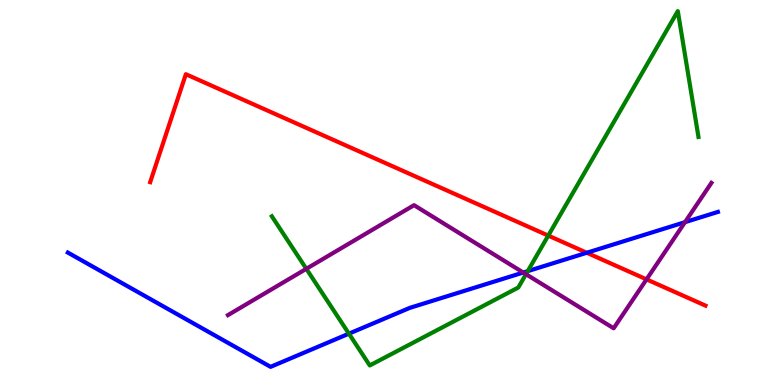[{'lines': ['blue', 'red'], 'intersections': [{'x': 7.57, 'y': 3.43}]}, {'lines': ['green', 'red'], 'intersections': [{'x': 7.07, 'y': 3.88}]}, {'lines': ['purple', 'red'], 'intersections': [{'x': 8.34, 'y': 2.74}]}, {'lines': ['blue', 'green'], 'intersections': [{'x': 4.5, 'y': 1.33}, {'x': 6.81, 'y': 2.96}]}, {'lines': ['blue', 'purple'], 'intersections': [{'x': 6.75, 'y': 2.92}, {'x': 8.84, 'y': 4.23}]}, {'lines': ['green', 'purple'], 'intersections': [{'x': 3.95, 'y': 3.02}, {'x': 6.79, 'y': 2.88}]}]